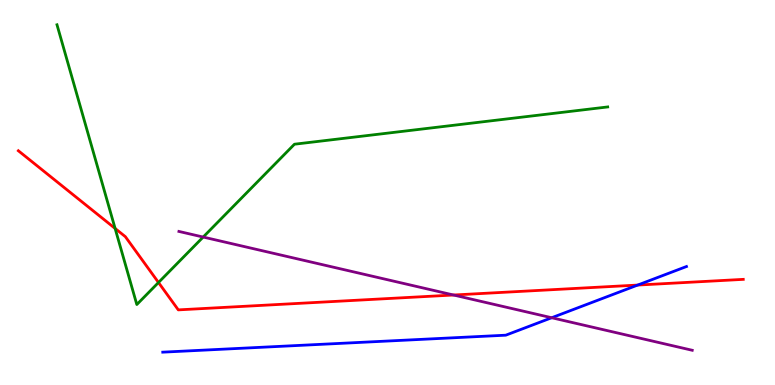[{'lines': ['blue', 'red'], 'intersections': [{'x': 8.23, 'y': 2.6}]}, {'lines': ['green', 'red'], 'intersections': [{'x': 1.49, 'y': 4.07}, {'x': 2.05, 'y': 2.66}]}, {'lines': ['purple', 'red'], 'intersections': [{'x': 5.85, 'y': 2.34}]}, {'lines': ['blue', 'green'], 'intersections': []}, {'lines': ['blue', 'purple'], 'intersections': [{'x': 7.12, 'y': 1.75}]}, {'lines': ['green', 'purple'], 'intersections': [{'x': 2.62, 'y': 3.84}]}]